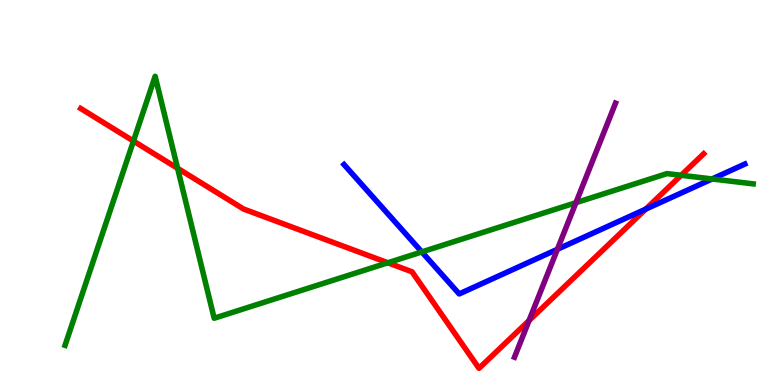[{'lines': ['blue', 'red'], 'intersections': [{'x': 8.33, 'y': 4.57}]}, {'lines': ['green', 'red'], 'intersections': [{'x': 1.72, 'y': 6.34}, {'x': 2.29, 'y': 5.63}, {'x': 5.0, 'y': 3.17}, {'x': 8.79, 'y': 5.45}]}, {'lines': ['purple', 'red'], 'intersections': [{'x': 6.83, 'y': 1.67}]}, {'lines': ['blue', 'green'], 'intersections': [{'x': 5.44, 'y': 3.46}, {'x': 9.19, 'y': 5.35}]}, {'lines': ['blue', 'purple'], 'intersections': [{'x': 7.19, 'y': 3.53}]}, {'lines': ['green', 'purple'], 'intersections': [{'x': 7.43, 'y': 4.74}]}]